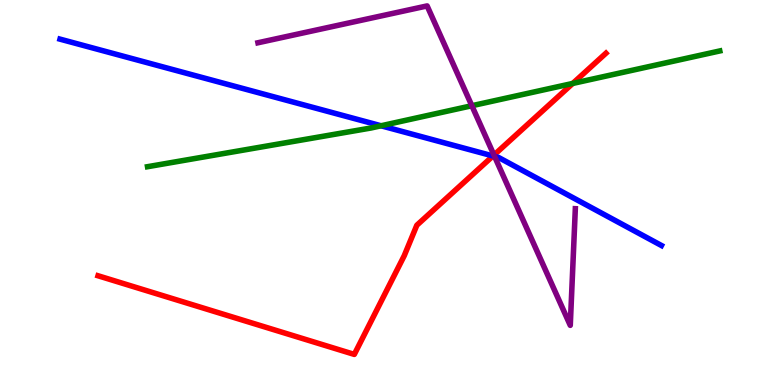[{'lines': ['blue', 'red'], 'intersections': [{'x': 6.36, 'y': 5.95}]}, {'lines': ['green', 'red'], 'intersections': [{'x': 7.39, 'y': 7.83}]}, {'lines': ['purple', 'red'], 'intersections': [{'x': 6.37, 'y': 5.97}]}, {'lines': ['blue', 'green'], 'intersections': [{'x': 4.92, 'y': 6.73}]}, {'lines': ['blue', 'purple'], 'intersections': [{'x': 6.38, 'y': 5.94}]}, {'lines': ['green', 'purple'], 'intersections': [{'x': 6.09, 'y': 7.25}]}]